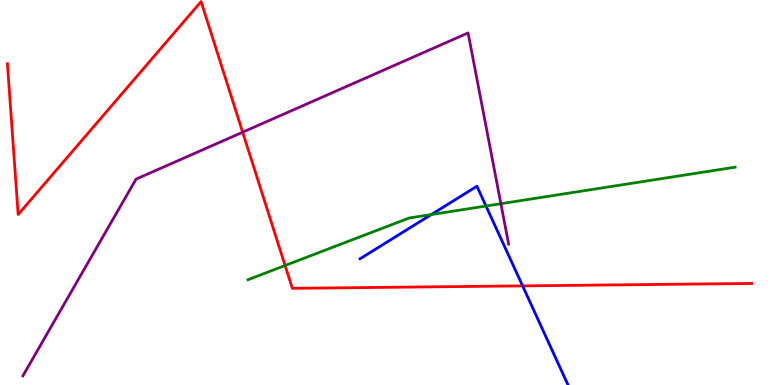[{'lines': ['blue', 'red'], 'intersections': [{'x': 6.74, 'y': 2.57}]}, {'lines': ['green', 'red'], 'intersections': [{'x': 3.68, 'y': 3.1}]}, {'lines': ['purple', 'red'], 'intersections': [{'x': 3.13, 'y': 6.57}]}, {'lines': ['blue', 'green'], 'intersections': [{'x': 5.57, 'y': 4.43}, {'x': 6.27, 'y': 4.65}]}, {'lines': ['blue', 'purple'], 'intersections': []}, {'lines': ['green', 'purple'], 'intersections': [{'x': 6.46, 'y': 4.71}]}]